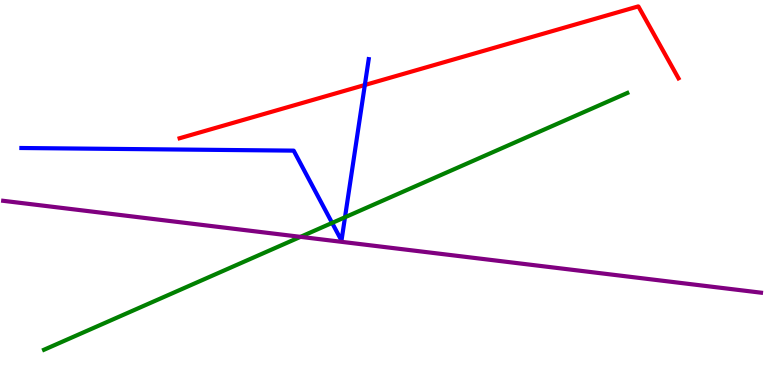[{'lines': ['blue', 'red'], 'intersections': [{'x': 4.71, 'y': 7.79}]}, {'lines': ['green', 'red'], 'intersections': []}, {'lines': ['purple', 'red'], 'intersections': []}, {'lines': ['blue', 'green'], 'intersections': [{'x': 4.29, 'y': 4.21}, {'x': 4.45, 'y': 4.36}]}, {'lines': ['blue', 'purple'], 'intersections': []}, {'lines': ['green', 'purple'], 'intersections': [{'x': 3.88, 'y': 3.85}]}]